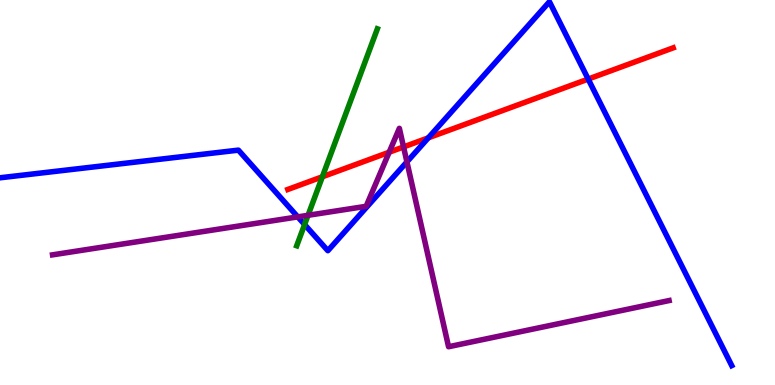[{'lines': ['blue', 'red'], 'intersections': [{'x': 5.53, 'y': 6.42}, {'x': 7.59, 'y': 7.95}]}, {'lines': ['green', 'red'], 'intersections': [{'x': 4.16, 'y': 5.41}]}, {'lines': ['purple', 'red'], 'intersections': [{'x': 5.02, 'y': 6.05}, {'x': 5.21, 'y': 6.18}]}, {'lines': ['blue', 'green'], 'intersections': [{'x': 3.93, 'y': 4.17}]}, {'lines': ['blue', 'purple'], 'intersections': [{'x': 3.84, 'y': 4.37}, {'x': 5.25, 'y': 5.8}]}, {'lines': ['green', 'purple'], 'intersections': [{'x': 3.97, 'y': 4.41}]}]